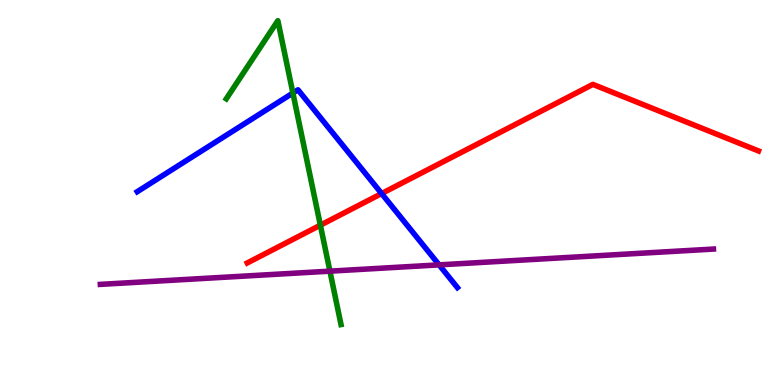[{'lines': ['blue', 'red'], 'intersections': [{'x': 4.92, 'y': 4.97}]}, {'lines': ['green', 'red'], 'intersections': [{'x': 4.13, 'y': 4.15}]}, {'lines': ['purple', 'red'], 'intersections': []}, {'lines': ['blue', 'green'], 'intersections': [{'x': 3.78, 'y': 7.58}]}, {'lines': ['blue', 'purple'], 'intersections': [{'x': 5.67, 'y': 3.12}]}, {'lines': ['green', 'purple'], 'intersections': [{'x': 4.26, 'y': 2.96}]}]